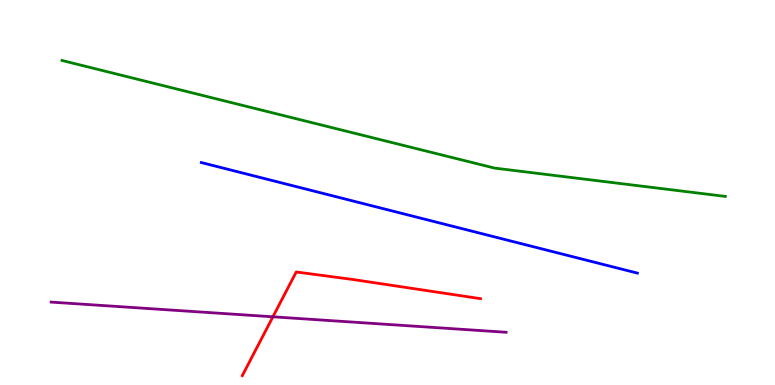[{'lines': ['blue', 'red'], 'intersections': []}, {'lines': ['green', 'red'], 'intersections': []}, {'lines': ['purple', 'red'], 'intersections': [{'x': 3.52, 'y': 1.77}]}, {'lines': ['blue', 'green'], 'intersections': []}, {'lines': ['blue', 'purple'], 'intersections': []}, {'lines': ['green', 'purple'], 'intersections': []}]